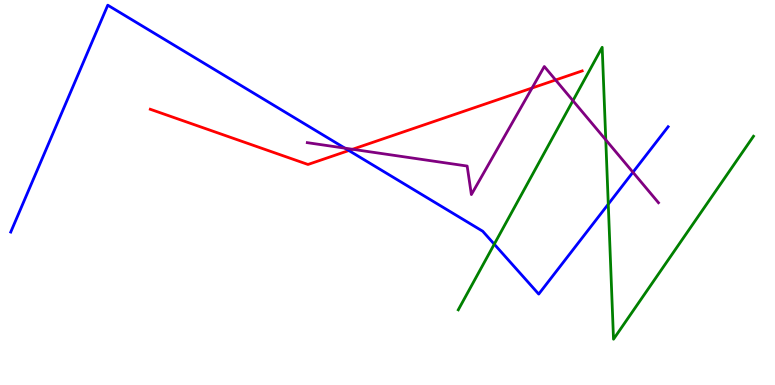[{'lines': ['blue', 'red'], 'intersections': [{'x': 4.5, 'y': 6.09}]}, {'lines': ['green', 'red'], 'intersections': []}, {'lines': ['purple', 'red'], 'intersections': [{'x': 4.55, 'y': 6.12}, {'x': 6.87, 'y': 7.71}, {'x': 7.17, 'y': 7.92}]}, {'lines': ['blue', 'green'], 'intersections': [{'x': 6.38, 'y': 3.66}, {'x': 7.85, 'y': 4.7}]}, {'lines': ['blue', 'purple'], 'intersections': [{'x': 4.45, 'y': 6.15}, {'x': 8.17, 'y': 5.53}]}, {'lines': ['green', 'purple'], 'intersections': [{'x': 7.39, 'y': 7.39}, {'x': 7.82, 'y': 6.37}]}]